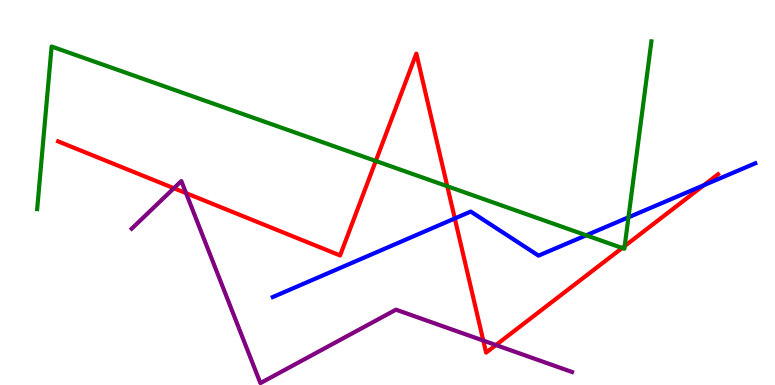[{'lines': ['blue', 'red'], 'intersections': [{'x': 5.87, 'y': 4.33}, {'x': 9.08, 'y': 5.19}]}, {'lines': ['green', 'red'], 'intersections': [{'x': 4.85, 'y': 5.82}, {'x': 5.77, 'y': 5.16}, {'x': 8.03, 'y': 3.56}, {'x': 8.06, 'y': 3.61}]}, {'lines': ['purple', 'red'], 'intersections': [{'x': 2.24, 'y': 5.11}, {'x': 2.4, 'y': 4.98}, {'x': 6.24, 'y': 1.15}, {'x': 6.4, 'y': 1.04}]}, {'lines': ['blue', 'green'], 'intersections': [{'x': 7.56, 'y': 3.89}, {'x': 8.11, 'y': 4.36}]}, {'lines': ['blue', 'purple'], 'intersections': []}, {'lines': ['green', 'purple'], 'intersections': []}]